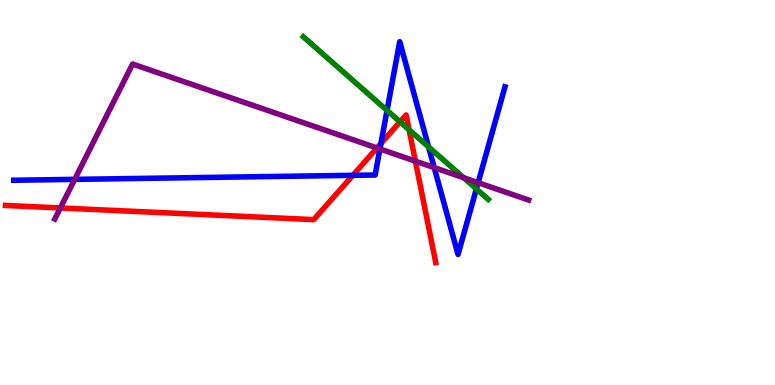[{'lines': ['blue', 'red'], 'intersections': [{'x': 4.55, 'y': 5.45}, {'x': 4.92, 'y': 6.27}]}, {'lines': ['green', 'red'], 'intersections': [{'x': 5.16, 'y': 6.84}, {'x': 5.28, 'y': 6.63}]}, {'lines': ['purple', 'red'], 'intersections': [{'x': 0.779, 'y': 4.6}, {'x': 4.86, 'y': 6.16}, {'x': 5.36, 'y': 5.81}]}, {'lines': ['blue', 'green'], 'intersections': [{'x': 4.99, 'y': 7.13}, {'x': 5.53, 'y': 6.18}, {'x': 6.15, 'y': 5.09}]}, {'lines': ['blue', 'purple'], 'intersections': [{'x': 0.964, 'y': 5.34}, {'x': 4.9, 'y': 6.13}, {'x': 5.6, 'y': 5.65}, {'x': 6.17, 'y': 5.25}]}, {'lines': ['green', 'purple'], 'intersections': [{'x': 5.98, 'y': 5.38}]}]